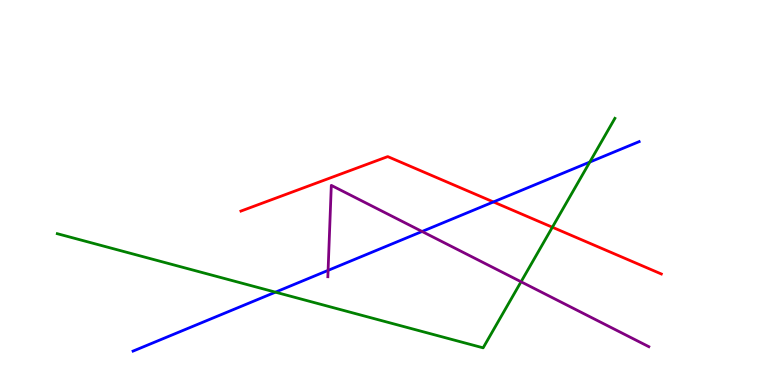[{'lines': ['blue', 'red'], 'intersections': [{'x': 6.37, 'y': 4.75}]}, {'lines': ['green', 'red'], 'intersections': [{'x': 7.13, 'y': 4.1}]}, {'lines': ['purple', 'red'], 'intersections': []}, {'lines': ['blue', 'green'], 'intersections': [{'x': 3.55, 'y': 2.41}, {'x': 7.61, 'y': 5.79}]}, {'lines': ['blue', 'purple'], 'intersections': [{'x': 4.23, 'y': 2.98}, {'x': 5.45, 'y': 3.99}]}, {'lines': ['green', 'purple'], 'intersections': [{'x': 6.72, 'y': 2.68}]}]